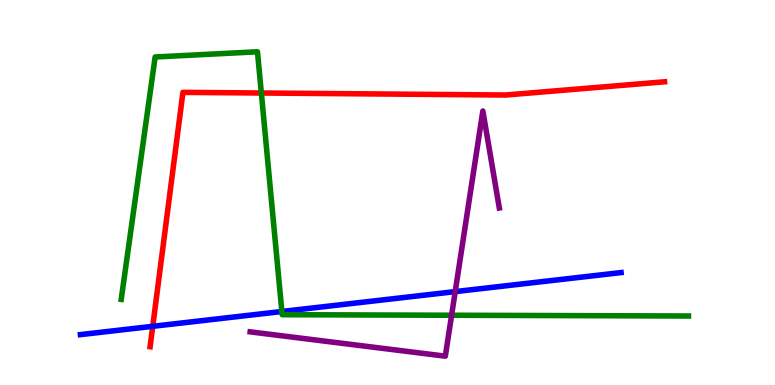[{'lines': ['blue', 'red'], 'intersections': [{'x': 1.97, 'y': 1.52}]}, {'lines': ['green', 'red'], 'intersections': [{'x': 3.37, 'y': 7.58}]}, {'lines': ['purple', 'red'], 'intersections': []}, {'lines': ['blue', 'green'], 'intersections': [{'x': 3.64, 'y': 1.91}]}, {'lines': ['blue', 'purple'], 'intersections': [{'x': 5.87, 'y': 2.43}]}, {'lines': ['green', 'purple'], 'intersections': [{'x': 5.83, 'y': 1.81}]}]